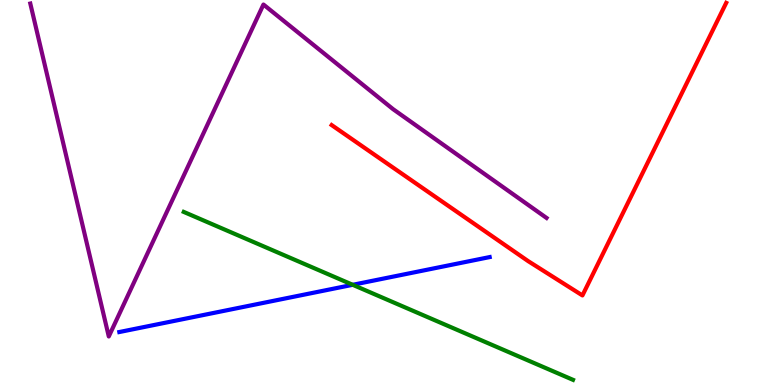[{'lines': ['blue', 'red'], 'intersections': []}, {'lines': ['green', 'red'], 'intersections': []}, {'lines': ['purple', 'red'], 'intersections': []}, {'lines': ['blue', 'green'], 'intersections': [{'x': 4.55, 'y': 2.6}]}, {'lines': ['blue', 'purple'], 'intersections': []}, {'lines': ['green', 'purple'], 'intersections': []}]